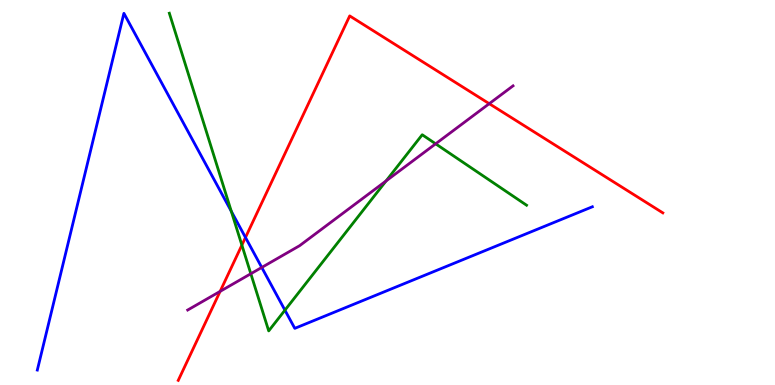[{'lines': ['blue', 'red'], 'intersections': [{'x': 3.17, 'y': 3.83}]}, {'lines': ['green', 'red'], 'intersections': [{'x': 3.12, 'y': 3.63}]}, {'lines': ['purple', 'red'], 'intersections': [{'x': 2.84, 'y': 2.43}, {'x': 6.31, 'y': 7.31}]}, {'lines': ['blue', 'green'], 'intersections': [{'x': 2.98, 'y': 4.51}, {'x': 3.68, 'y': 1.94}]}, {'lines': ['blue', 'purple'], 'intersections': [{'x': 3.38, 'y': 3.05}]}, {'lines': ['green', 'purple'], 'intersections': [{'x': 3.24, 'y': 2.89}, {'x': 4.98, 'y': 5.3}, {'x': 5.62, 'y': 6.26}]}]